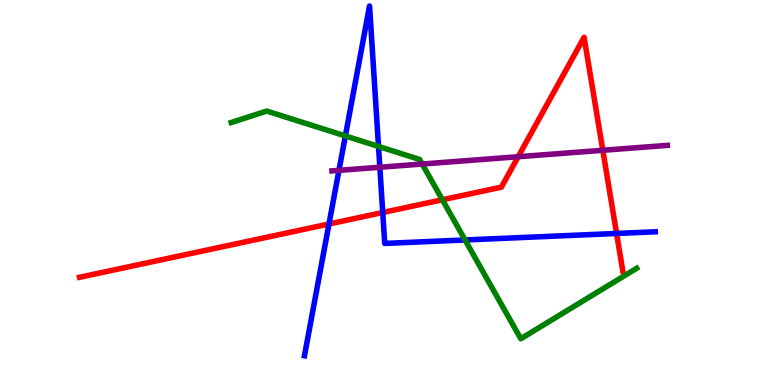[{'lines': ['blue', 'red'], 'intersections': [{'x': 4.24, 'y': 4.18}, {'x': 4.94, 'y': 4.48}, {'x': 7.96, 'y': 3.94}]}, {'lines': ['green', 'red'], 'intersections': [{'x': 5.71, 'y': 4.81}]}, {'lines': ['purple', 'red'], 'intersections': [{'x': 6.69, 'y': 5.93}, {'x': 7.78, 'y': 6.1}]}, {'lines': ['blue', 'green'], 'intersections': [{'x': 4.46, 'y': 6.47}, {'x': 4.88, 'y': 6.2}, {'x': 6.0, 'y': 3.77}]}, {'lines': ['blue', 'purple'], 'intersections': [{'x': 4.37, 'y': 5.57}, {'x': 4.9, 'y': 5.66}]}, {'lines': ['green', 'purple'], 'intersections': [{'x': 5.45, 'y': 5.74}]}]